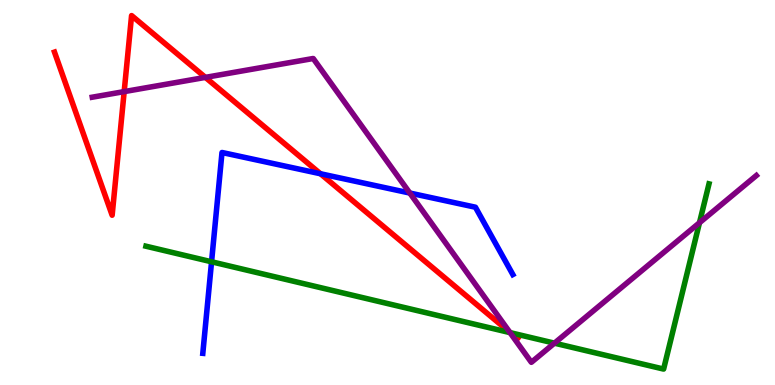[{'lines': ['blue', 'red'], 'intersections': [{'x': 4.14, 'y': 5.49}]}, {'lines': ['green', 'red'], 'intersections': [{'x': 6.58, 'y': 1.36}]}, {'lines': ['purple', 'red'], 'intersections': [{'x': 1.6, 'y': 7.62}, {'x': 2.65, 'y': 7.99}, {'x': 6.58, 'y': 1.37}]}, {'lines': ['blue', 'green'], 'intersections': [{'x': 2.73, 'y': 3.2}]}, {'lines': ['blue', 'purple'], 'intersections': [{'x': 5.29, 'y': 4.99}]}, {'lines': ['green', 'purple'], 'intersections': [{'x': 6.58, 'y': 1.36}, {'x': 7.15, 'y': 1.09}, {'x': 9.03, 'y': 4.21}]}]